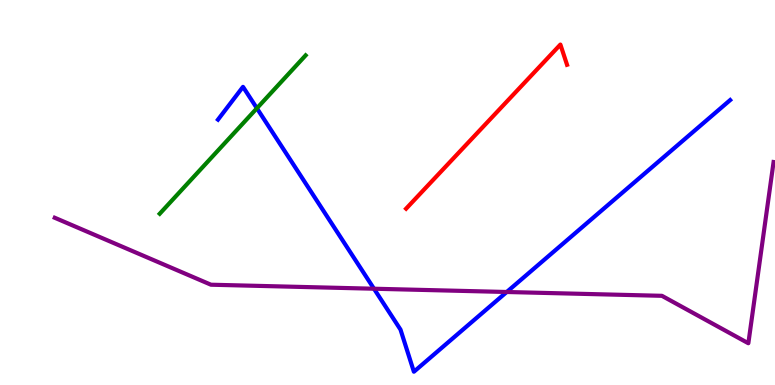[{'lines': ['blue', 'red'], 'intersections': []}, {'lines': ['green', 'red'], 'intersections': []}, {'lines': ['purple', 'red'], 'intersections': []}, {'lines': ['blue', 'green'], 'intersections': [{'x': 3.31, 'y': 7.19}]}, {'lines': ['blue', 'purple'], 'intersections': [{'x': 4.83, 'y': 2.5}, {'x': 6.54, 'y': 2.42}]}, {'lines': ['green', 'purple'], 'intersections': []}]